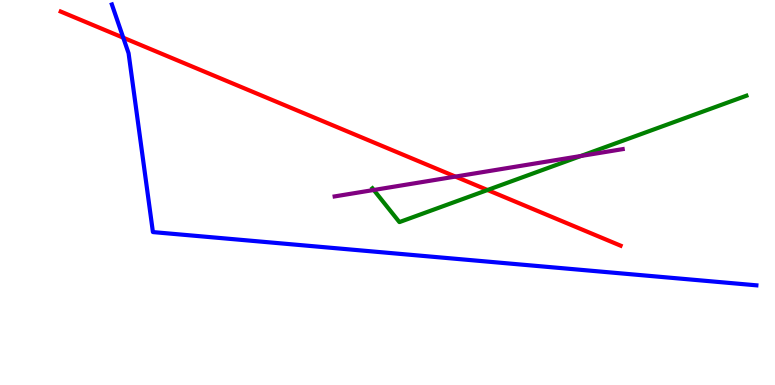[{'lines': ['blue', 'red'], 'intersections': [{'x': 1.59, 'y': 9.02}]}, {'lines': ['green', 'red'], 'intersections': [{'x': 6.29, 'y': 5.06}]}, {'lines': ['purple', 'red'], 'intersections': [{'x': 5.88, 'y': 5.41}]}, {'lines': ['blue', 'green'], 'intersections': []}, {'lines': ['blue', 'purple'], 'intersections': []}, {'lines': ['green', 'purple'], 'intersections': [{'x': 4.82, 'y': 5.07}, {'x': 7.5, 'y': 5.95}]}]